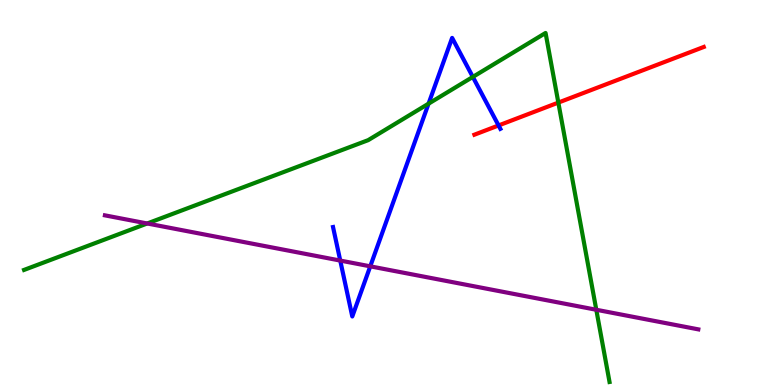[{'lines': ['blue', 'red'], 'intersections': [{'x': 6.43, 'y': 6.74}]}, {'lines': ['green', 'red'], 'intersections': [{'x': 7.2, 'y': 7.34}]}, {'lines': ['purple', 'red'], 'intersections': []}, {'lines': ['blue', 'green'], 'intersections': [{'x': 5.53, 'y': 7.31}, {'x': 6.1, 'y': 8.0}]}, {'lines': ['blue', 'purple'], 'intersections': [{'x': 4.39, 'y': 3.23}, {'x': 4.78, 'y': 3.08}]}, {'lines': ['green', 'purple'], 'intersections': [{'x': 1.9, 'y': 4.2}, {'x': 7.69, 'y': 1.95}]}]